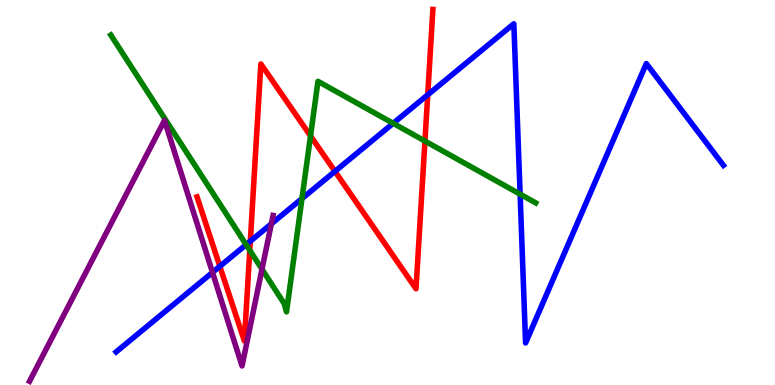[{'lines': ['blue', 'red'], 'intersections': [{'x': 2.84, 'y': 3.08}, {'x': 3.23, 'y': 3.74}, {'x': 4.32, 'y': 5.55}, {'x': 5.52, 'y': 7.54}]}, {'lines': ['green', 'red'], 'intersections': [{'x': 3.22, 'y': 3.5}, {'x': 4.01, 'y': 6.47}, {'x': 5.48, 'y': 6.34}]}, {'lines': ['purple', 'red'], 'intersections': []}, {'lines': ['blue', 'green'], 'intersections': [{'x': 3.18, 'y': 3.65}, {'x': 3.9, 'y': 4.84}, {'x': 5.07, 'y': 6.8}, {'x': 6.71, 'y': 4.96}]}, {'lines': ['blue', 'purple'], 'intersections': [{'x': 2.74, 'y': 2.92}, {'x': 3.5, 'y': 4.19}]}, {'lines': ['green', 'purple'], 'intersections': [{'x': 3.38, 'y': 3.01}]}]